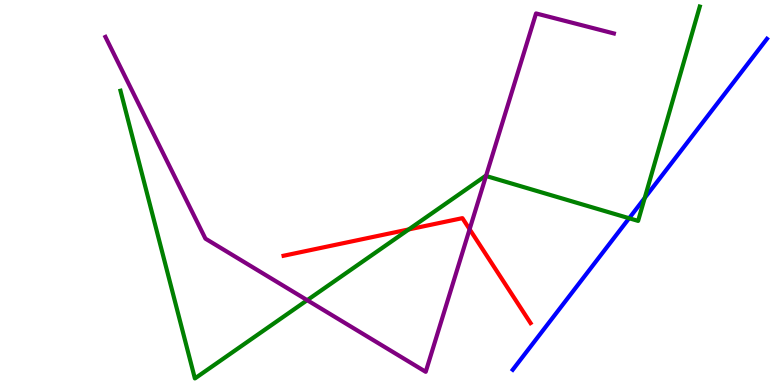[{'lines': ['blue', 'red'], 'intersections': []}, {'lines': ['green', 'red'], 'intersections': [{'x': 5.27, 'y': 4.04}]}, {'lines': ['purple', 'red'], 'intersections': [{'x': 6.06, 'y': 4.05}]}, {'lines': ['blue', 'green'], 'intersections': [{'x': 8.12, 'y': 4.33}, {'x': 8.32, 'y': 4.86}]}, {'lines': ['blue', 'purple'], 'intersections': []}, {'lines': ['green', 'purple'], 'intersections': [{'x': 3.96, 'y': 2.2}, {'x': 6.27, 'y': 5.43}]}]